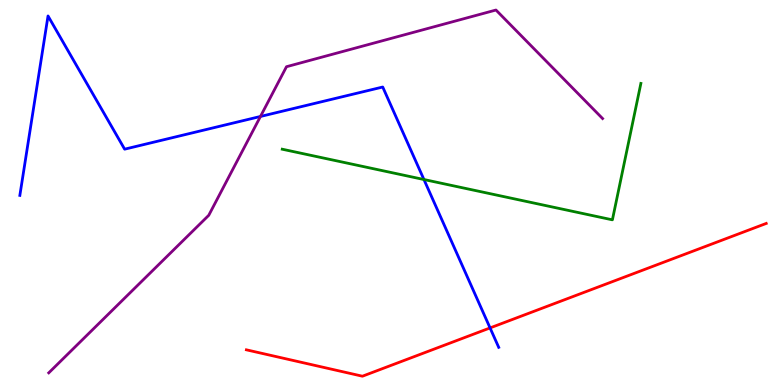[{'lines': ['blue', 'red'], 'intersections': [{'x': 6.32, 'y': 1.48}]}, {'lines': ['green', 'red'], 'intersections': []}, {'lines': ['purple', 'red'], 'intersections': []}, {'lines': ['blue', 'green'], 'intersections': [{'x': 5.47, 'y': 5.34}]}, {'lines': ['blue', 'purple'], 'intersections': [{'x': 3.36, 'y': 6.97}]}, {'lines': ['green', 'purple'], 'intersections': []}]